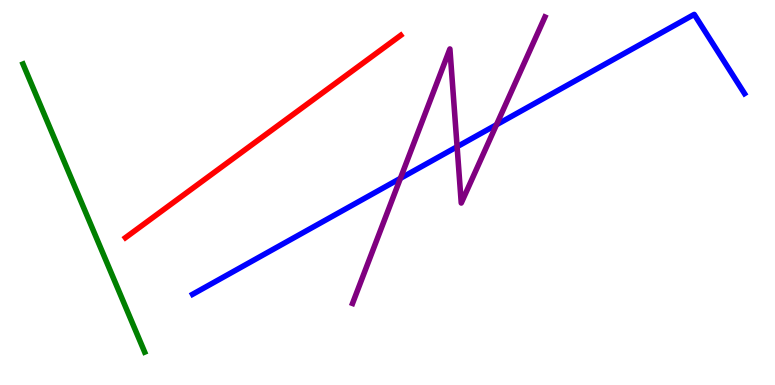[{'lines': ['blue', 'red'], 'intersections': []}, {'lines': ['green', 'red'], 'intersections': []}, {'lines': ['purple', 'red'], 'intersections': []}, {'lines': ['blue', 'green'], 'intersections': []}, {'lines': ['blue', 'purple'], 'intersections': [{'x': 5.17, 'y': 5.37}, {'x': 5.9, 'y': 6.19}, {'x': 6.41, 'y': 6.76}]}, {'lines': ['green', 'purple'], 'intersections': []}]